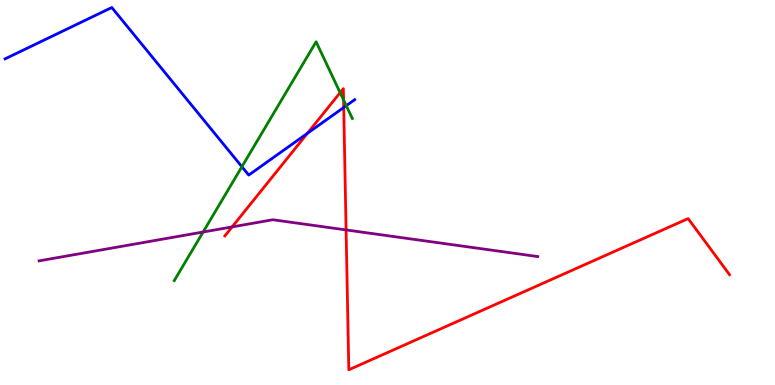[{'lines': ['blue', 'red'], 'intersections': [{'x': 3.97, 'y': 6.54}, {'x': 4.44, 'y': 7.21}]}, {'lines': ['green', 'red'], 'intersections': [{'x': 4.39, 'y': 7.59}, {'x': 4.43, 'y': 7.4}]}, {'lines': ['purple', 'red'], 'intersections': [{'x': 2.99, 'y': 4.11}, {'x': 4.47, 'y': 4.03}]}, {'lines': ['blue', 'green'], 'intersections': [{'x': 3.12, 'y': 5.67}, {'x': 4.47, 'y': 7.26}]}, {'lines': ['blue', 'purple'], 'intersections': []}, {'lines': ['green', 'purple'], 'intersections': [{'x': 2.62, 'y': 3.97}]}]